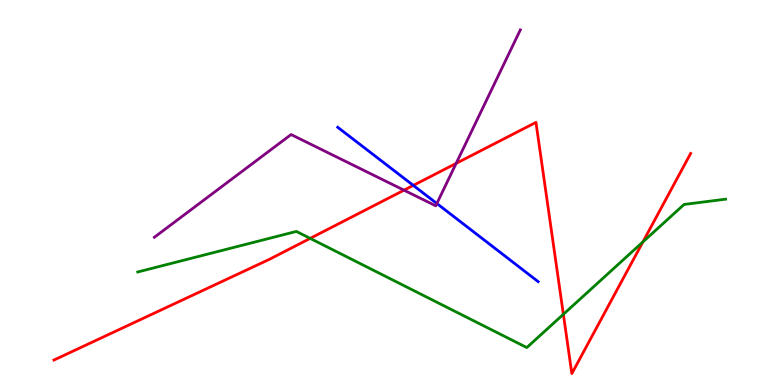[{'lines': ['blue', 'red'], 'intersections': [{'x': 5.33, 'y': 5.18}]}, {'lines': ['green', 'red'], 'intersections': [{'x': 4.0, 'y': 3.81}, {'x': 7.27, 'y': 1.84}, {'x': 8.3, 'y': 3.72}]}, {'lines': ['purple', 'red'], 'intersections': [{'x': 5.21, 'y': 5.06}, {'x': 5.89, 'y': 5.76}]}, {'lines': ['blue', 'green'], 'intersections': []}, {'lines': ['blue', 'purple'], 'intersections': [{'x': 5.64, 'y': 4.71}]}, {'lines': ['green', 'purple'], 'intersections': []}]